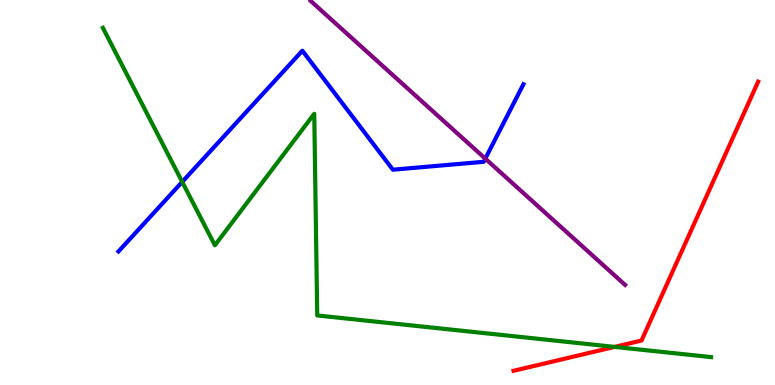[{'lines': ['blue', 'red'], 'intersections': []}, {'lines': ['green', 'red'], 'intersections': [{'x': 7.93, 'y': 0.99}]}, {'lines': ['purple', 'red'], 'intersections': []}, {'lines': ['blue', 'green'], 'intersections': [{'x': 2.35, 'y': 5.28}]}, {'lines': ['blue', 'purple'], 'intersections': [{'x': 6.26, 'y': 5.88}]}, {'lines': ['green', 'purple'], 'intersections': []}]